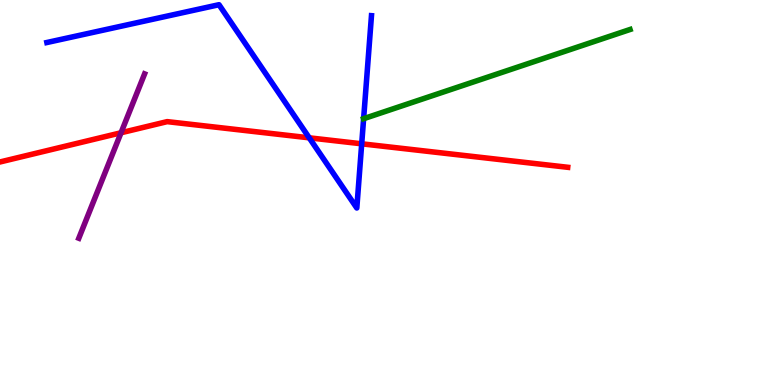[{'lines': ['blue', 'red'], 'intersections': [{'x': 3.99, 'y': 6.42}, {'x': 4.67, 'y': 6.26}]}, {'lines': ['green', 'red'], 'intersections': []}, {'lines': ['purple', 'red'], 'intersections': [{'x': 1.56, 'y': 6.55}]}, {'lines': ['blue', 'green'], 'intersections': [{'x': 4.69, 'y': 6.92}]}, {'lines': ['blue', 'purple'], 'intersections': []}, {'lines': ['green', 'purple'], 'intersections': []}]